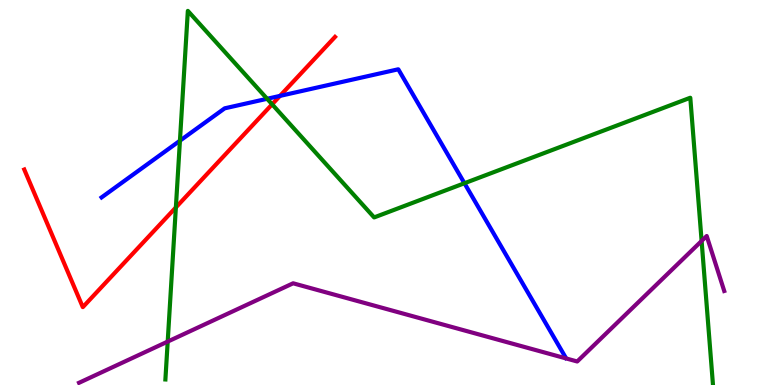[{'lines': ['blue', 'red'], 'intersections': [{'x': 3.61, 'y': 7.51}]}, {'lines': ['green', 'red'], 'intersections': [{'x': 2.27, 'y': 4.61}, {'x': 3.51, 'y': 7.29}]}, {'lines': ['purple', 'red'], 'intersections': []}, {'lines': ['blue', 'green'], 'intersections': [{'x': 2.32, 'y': 6.35}, {'x': 3.45, 'y': 7.43}, {'x': 5.99, 'y': 5.24}]}, {'lines': ['blue', 'purple'], 'intersections': []}, {'lines': ['green', 'purple'], 'intersections': [{'x': 2.16, 'y': 1.13}, {'x': 9.05, 'y': 3.74}]}]